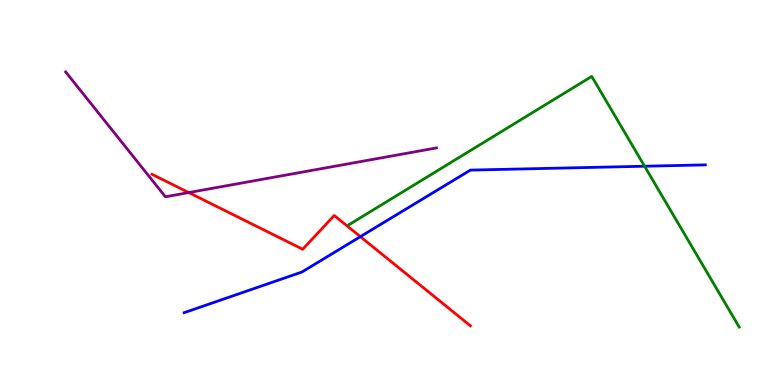[{'lines': ['blue', 'red'], 'intersections': [{'x': 4.65, 'y': 3.85}]}, {'lines': ['green', 'red'], 'intersections': []}, {'lines': ['purple', 'red'], 'intersections': [{'x': 2.44, 'y': 5.0}]}, {'lines': ['blue', 'green'], 'intersections': [{'x': 8.32, 'y': 5.68}]}, {'lines': ['blue', 'purple'], 'intersections': []}, {'lines': ['green', 'purple'], 'intersections': []}]